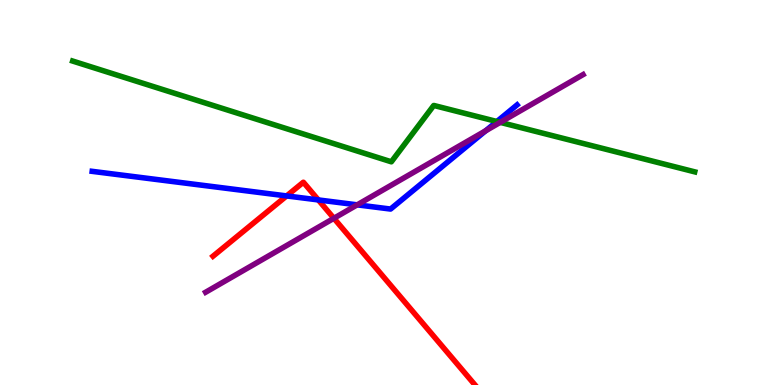[{'lines': ['blue', 'red'], 'intersections': [{'x': 3.7, 'y': 4.91}, {'x': 4.11, 'y': 4.81}]}, {'lines': ['green', 'red'], 'intersections': []}, {'lines': ['purple', 'red'], 'intersections': [{'x': 4.31, 'y': 4.33}]}, {'lines': ['blue', 'green'], 'intersections': [{'x': 6.41, 'y': 6.84}]}, {'lines': ['blue', 'purple'], 'intersections': [{'x': 4.61, 'y': 4.68}, {'x': 6.27, 'y': 6.6}]}, {'lines': ['green', 'purple'], 'intersections': [{'x': 6.45, 'y': 6.82}]}]